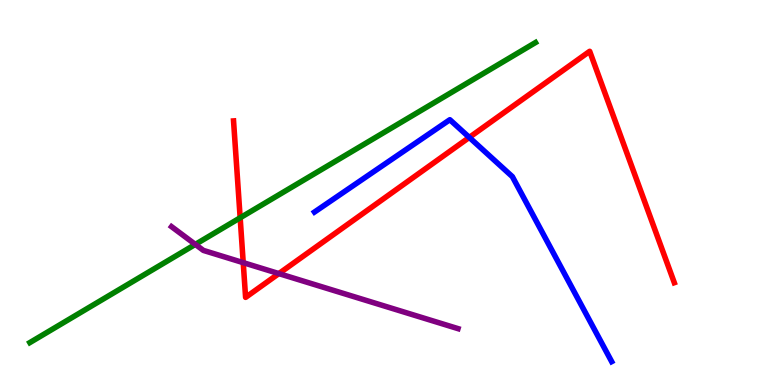[{'lines': ['blue', 'red'], 'intersections': [{'x': 6.06, 'y': 6.43}]}, {'lines': ['green', 'red'], 'intersections': [{'x': 3.1, 'y': 4.34}]}, {'lines': ['purple', 'red'], 'intersections': [{'x': 3.14, 'y': 3.18}, {'x': 3.6, 'y': 2.89}]}, {'lines': ['blue', 'green'], 'intersections': []}, {'lines': ['blue', 'purple'], 'intersections': []}, {'lines': ['green', 'purple'], 'intersections': [{'x': 2.52, 'y': 3.65}]}]